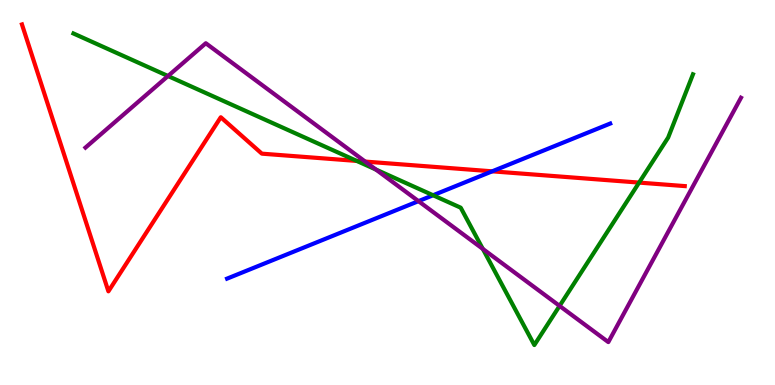[{'lines': ['blue', 'red'], 'intersections': [{'x': 6.35, 'y': 5.55}]}, {'lines': ['green', 'red'], 'intersections': [{'x': 4.6, 'y': 5.82}, {'x': 8.25, 'y': 5.26}]}, {'lines': ['purple', 'red'], 'intersections': [{'x': 4.71, 'y': 5.8}]}, {'lines': ['blue', 'green'], 'intersections': [{'x': 5.59, 'y': 4.93}]}, {'lines': ['blue', 'purple'], 'intersections': [{'x': 5.4, 'y': 4.78}]}, {'lines': ['green', 'purple'], 'intersections': [{'x': 2.17, 'y': 8.03}, {'x': 4.85, 'y': 5.6}, {'x': 6.23, 'y': 3.53}, {'x': 7.22, 'y': 2.05}]}]